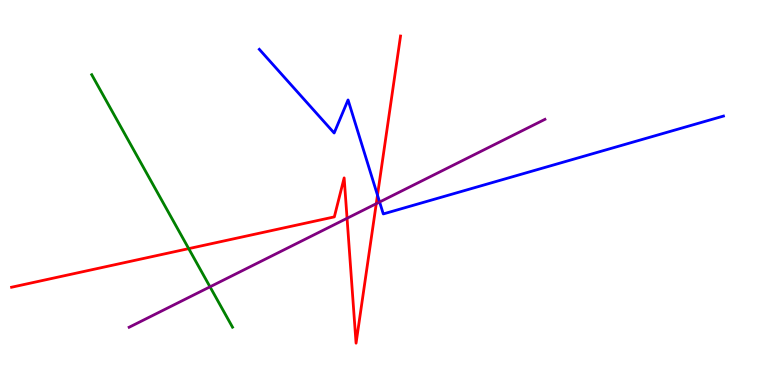[{'lines': ['blue', 'red'], 'intersections': [{'x': 4.87, 'y': 4.93}]}, {'lines': ['green', 'red'], 'intersections': [{'x': 2.43, 'y': 3.54}]}, {'lines': ['purple', 'red'], 'intersections': [{'x': 4.48, 'y': 4.33}, {'x': 4.85, 'y': 4.71}]}, {'lines': ['blue', 'green'], 'intersections': []}, {'lines': ['blue', 'purple'], 'intersections': [{'x': 4.9, 'y': 4.75}]}, {'lines': ['green', 'purple'], 'intersections': [{'x': 2.71, 'y': 2.55}]}]